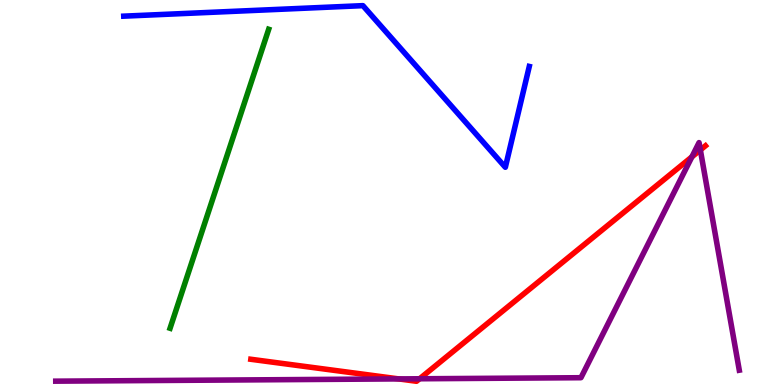[{'lines': ['blue', 'red'], 'intersections': []}, {'lines': ['green', 'red'], 'intersections': []}, {'lines': ['purple', 'red'], 'intersections': [{'x': 5.14, 'y': 0.158}, {'x': 5.41, 'y': 0.162}, {'x': 8.93, 'y': 5.93}, {'x': 9.04, 'y': 6.11}]}, {'lines': ['blue', 'green'], 'intersections': []}, {'lines': ['blue', 'purple'], 'intersections': []}, {'lines': ['green', 'purple'], 'intersections': []}]